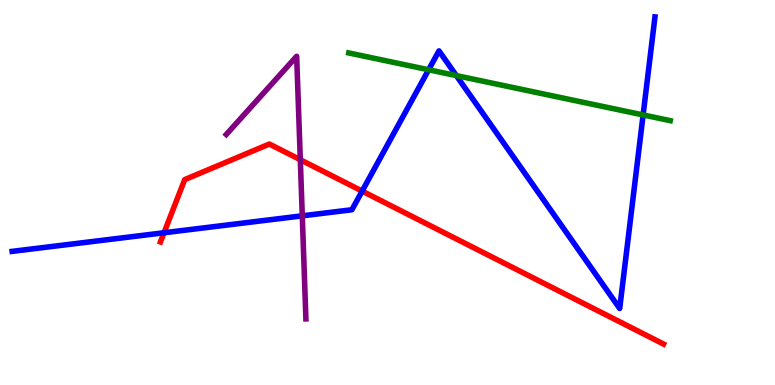[{'lines': ['blue', 'red'], 'intersections': [{'x': 2.12, 'y': 3.95}, {'x': 4.67, 'y': 5.04}]}, {'lines': ['green', 'red'], 'intersections': []}, {'lines': ['purple', 'red'], 'intersections': [{'x': 3.87, 'y': 5.85}]}, {'lines': ['blue', 'green'], 'intersections': [{'x': 5.53, 'y': 8.19}, {'x': 5.89, 'y': 8.04}, {'x': 8.3, 'y': 7.01}]}, {'lines': ['blue', 'purple'], 'intersections': [{'x': 3.9, 'y': 4.39}]}, {'lines': ['green', 'purple'], 'intersections': []}]